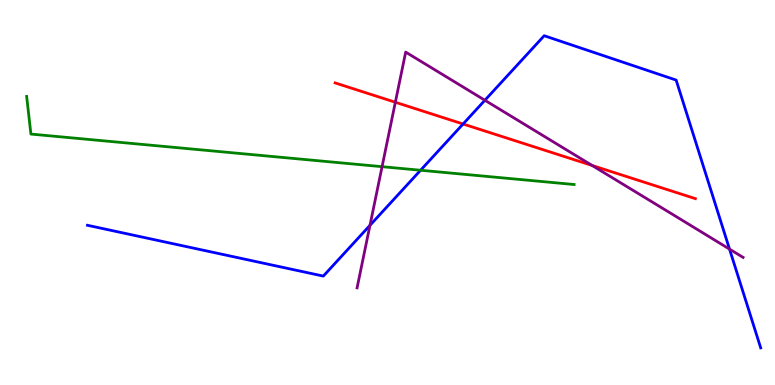[{'lines': ['blue', 'red'], 'intersections': [{'x': 5.98, 'y': 6.78}]}, {'lines': ['green', 'red'], 'intersections': []}, {'lines': ['purple', 'red'], 'intersections': [{'x': 5.1, 'y': 7.34}, {'x': 7.64, 'y': 5.7}]}, {'lines': ['blue', 'green'], 'intersections': [{'x': 5.43, 'y': 5.58}]}, {'lines': ['blue', 'purple'], 'intersections': [{'x': 4.77, 'y': 4.15}, {'x': 6.26, 'y': 7.4}, {'x': 9.41, 'y': 3.53}]}, {'lines': ['green', 'purple'], 'intersections': [{'x': 4.93, 'y': 5.67}]}]